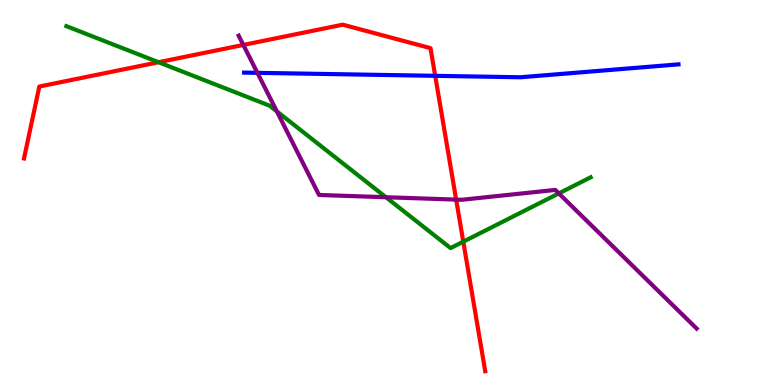[{'lines': ['blue', 'red'], 'intersections': [{'x': 5.62, 'y': 8.03}]}, {'lines': ['green', 'red'], 'intersections': [{'x': 2.05, 'y': 8.38}, {'x': 5.98, 'y': 3.72}]}, {'lines': ['purple', 'red'], 'intersections': [{'x': 3.14, 'y': 8.83}, {'x': 5.89, 'y': 4.82}]}, {'lines': ['blue', 'green'], 'intersections': []}, {'lines': ['blue', 'purple'], 'intersections': [{'x': 3.32, 'y': 8.11}]}, {'lines': ['green', 'purple'], 'intersections': [{'x': 3.57, 'y': 7.11}, {'x': 4.98, 'y': 4.88}, {'x': 7.21, 'y': 4.98}]}]